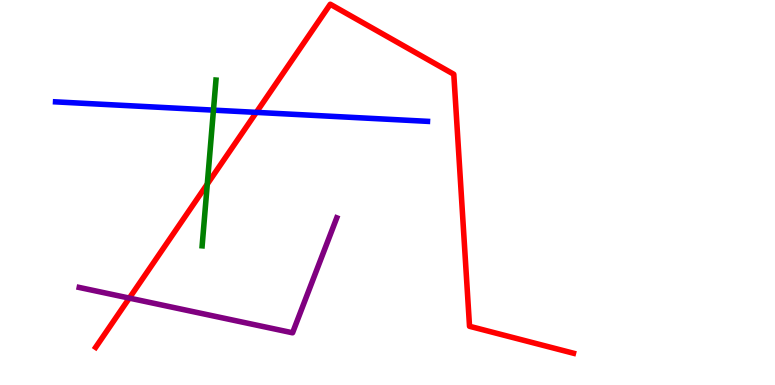[{'lines': ['blue', 'red'], 'intersections': [{'x': 3.31, 'y': 7.08}]}, {'lines': ['green', 'red'], 'intersections': [{'x': 2.67, 'y': 5.22}]}, {'lines': ['purple', 'red'], 'intersections': [{'x': 1.67, 'y': 2.26}]}, {'lines': ['blue', 'green'], 'intersections': [{'x': 2.75, 'y': 7.14}]}, {'lines': ['blue', 'purple'], 'intersections': []}, {'lines': ['green', 'purple'], 'intersections': []}]